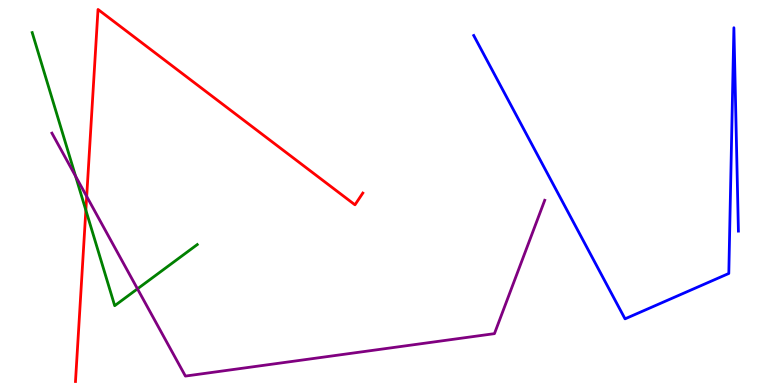[{'lines': ['blue', 'red'], 'intersections': []}, {'lines': ['green', 'red'], 'intersections': [{'x': 1.11, 'y': 4.54}]}, {'lines': ['purple', 'red'], 'intersections': [{'x': 1.12, 'y': 4.9}]}, {'lines': ['blue', 'green'], 'intersections': []}, {'lines': ['blue', 'purple'], 'intersections': []}, {'lines': ['green', 'purple'], 'intersections': [{'x': 0.975, 'y': 5.42}, {'x': 1.77, 'y': 2.5}]}]